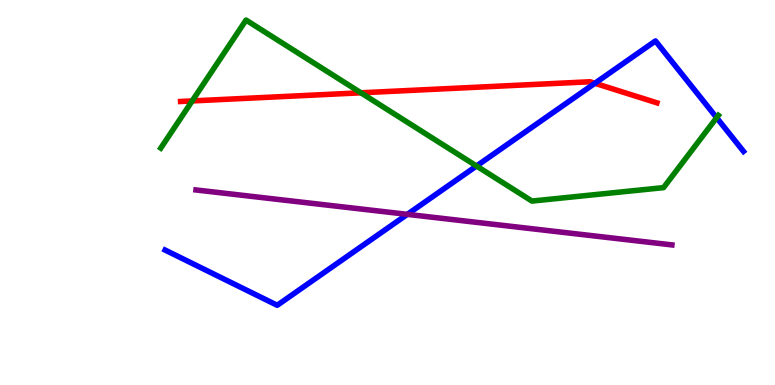[{'lines': ['blue', 'red'], 'intersections': [{'x': 7.68, 'y': 7.84}]}, {'lines': ['green', 'red'], 'intersections': [{'x': 2.48, 'y': 7.38}, {'x': 4.66, 'y': 7.59}]}, {'lines': ['purple', 'red'], 'intersections': []}, {'lines': ['blue', 'green'], 'intersections': [{'x': 6.15, 'y': 5.69}, {'x': 9.25, 'y': 6.94}]}, {'lines': ['blue', 'purple'], 'intersections': [{'x': 5.26, 'y': 4.43}]}, {'lines': ['green', 'purple'], 'intersections': []}]